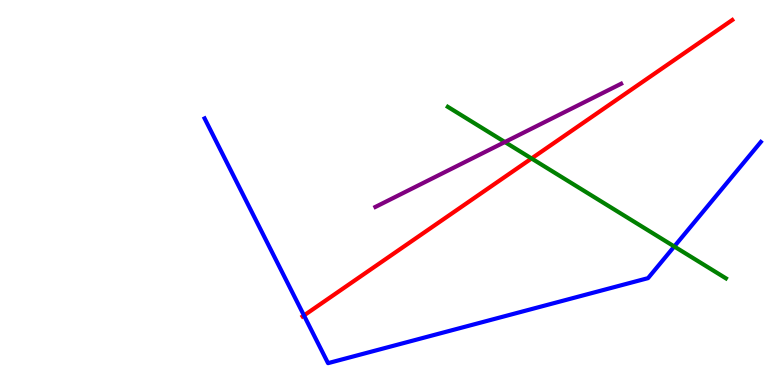[{'lines': ['blue', 'red'], 'intersections': [{'x': 3.92, 'y': 1.81}]}, {'lines': ['green', 'red'], 'intersections': [{'x': 6.86, 'y': 5.88}]}, {'lines': ['purple', 'red'], 'intersections': []}, {'lines': ['blue', 'green'], 'intersections': [{'x': 8.7, 'y': 3.6}]}, {'lines': ['blue', 'purple'], 'intersections': []}, {'lines': ['green', 'purple'], 'intersections': [{'x': 6.51, 'y': 6.31}]}]